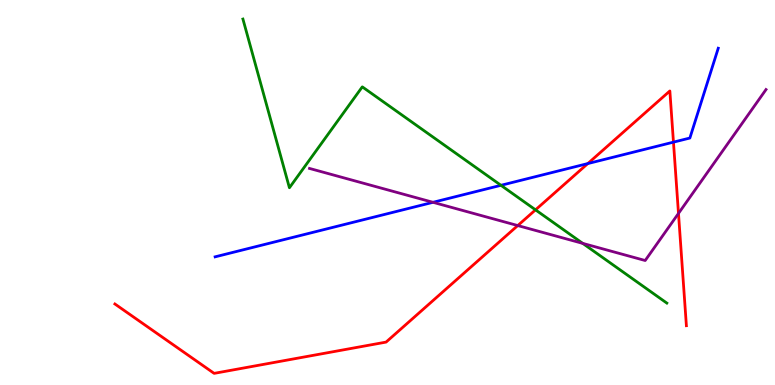[{'lines': ['blue', 'red'], 'intersections': [{'x': 7.58, 'y': 5.75}, {'x': 8.69, 'y': 6.31}]}, {'lines': ['green', 'red'], 'intersections': [{'x': 6.91, 'y': 4.55}]}, {'lines': ['purple', 'red'], 'intersections': [{'x': 6.68, 'y': 4.14}, {'x': 8.75, 'y': 4.46}]}, {'lines': ['blue', 'green'], 'intersections': [{'x': 6.46, 'y': 5.19}]}, {'lines': ['blue', 'purple'], 'intersections': [{'x': 5.59, 'y': 4.75}]}, {'lines': ['green', 'purple'], 'intersections': [{'x': 7.52, 'y': 3.68}]}]